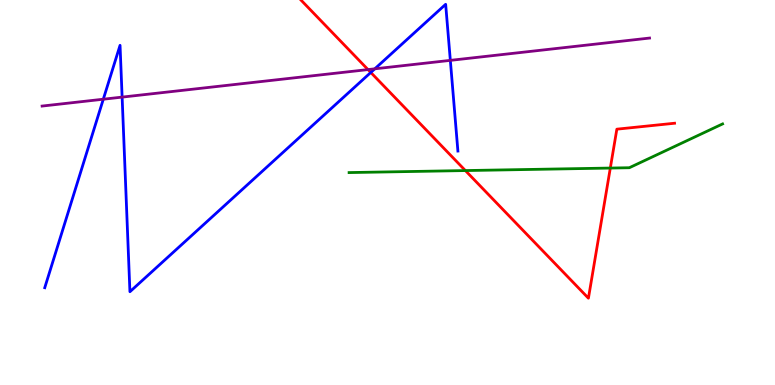[{'lines': ['blue', 'red'], 'intersections': [{'x': 4.78, 'y': 8.12}]}, {'lines': ['green', 'red'], 'intersections': [{'x': 6.0, 'y': 5.57}, {'x': 7.87, 'y': 5.63}]}, {'lines': ['purple', 'red'], 'intersections': [{'x': 4.75, 'y': 8.19}]}, {'lines': ['blue', 'green'], 'intersections': []}, {'lines': ['blue', 'purple'], 'intersections': [{'x': 1.33, 'y': 7.42}, {'x': 1.58, 'y': 7.48}, {'x': 4.84, 'y': 8.21}, {'x': 5.81, 'y': 8.43}]}, {'lines': ['green', 'purple'], 'intersections': []}]